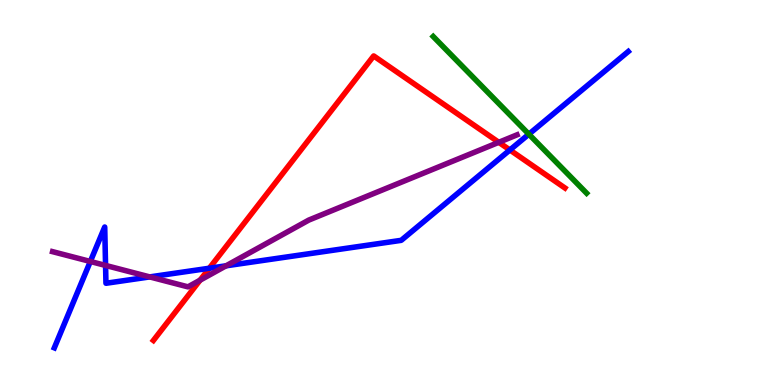[{'lines': ['blue', 'red'], 'intersections': [{'x': 2.7, 'y': 3.03}, {'x': 6.58, 'y': 6.1}]}, {'lines': ['green', 'red'], 'intersections': []}, {'lines': ['purple', 'red'], 'intersections': [{'x': 2.58, 'y': 2.72}, {'x': 6.44, 'y': 6.3}]}, {'lines': ['blue', 'green'], 'intersections': [{'x': 6.82, 'y': 6.51}]}, {'lines': ['blue', 'purple'], 'intersections': [{'x': 1.17, 'y': 3.21}, {'x': 1.36, 'y': 3.11}, {'x': 1.93, 'y': 2.81}, {'x': 2.92, 'y': 3.1}]}, {'lines': ['green', 'purple'], 'intersections': []}]